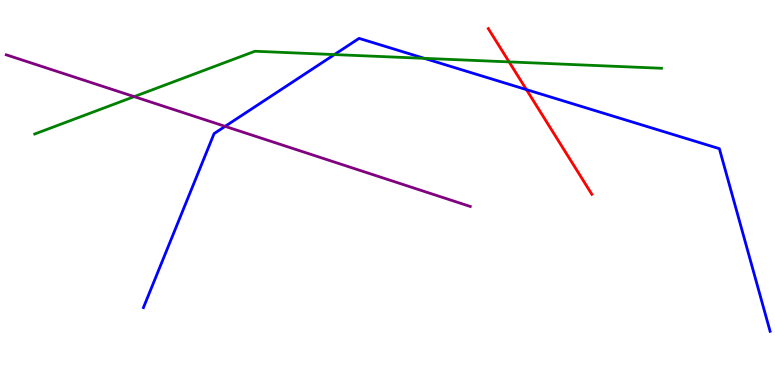[{'lines': ['blue', 'red'], 'intersections': [{'x': 6.79, 'y': 7.67}]}, {'lines': ['green', 'red'], 'intersections': [{'x': 6.57, 'y': 8.39}]}, {'lines': ['purple', 'red'], 'intersections': []}, {'lines': ['blue', 'green'], 'intersections': [{'x': 4.31, 'y': 8.58}, {'x': 5.48, 'y': 8.48}]}, {'lines': ['blue', 'purple'], 'intersections': [{'x': 2.9, 'y': 6.72}]}, {'lines': ['green', 'purple'], 'intersections': [{'x': 1.73, 'y': 7.49}]}]